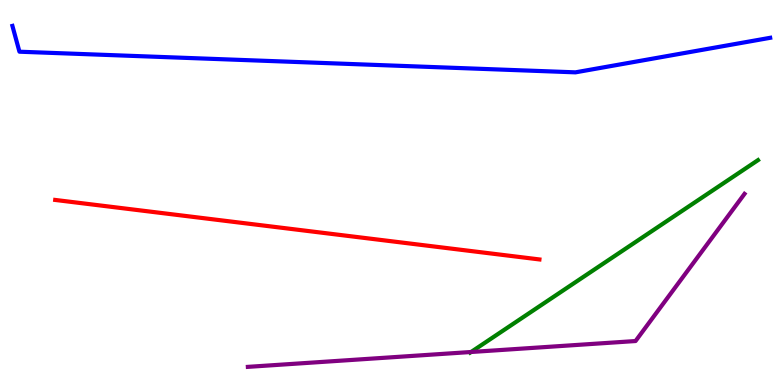[{'lines': ['blue', 'red'], 'intersections': []}, {'lines': ['green', 'red'], 'intersections': []}, {'lines': ['purple', 'red'], 'intersections': []}, {'lines': ['blue', 'green'], 'intersections': []}, {'lines': ['blue', 'purple'], 'intersections': []}, {'lines': ['green', 'purple'], 'intersections': [{'x': 6.08, 'y': 0.857}]}]